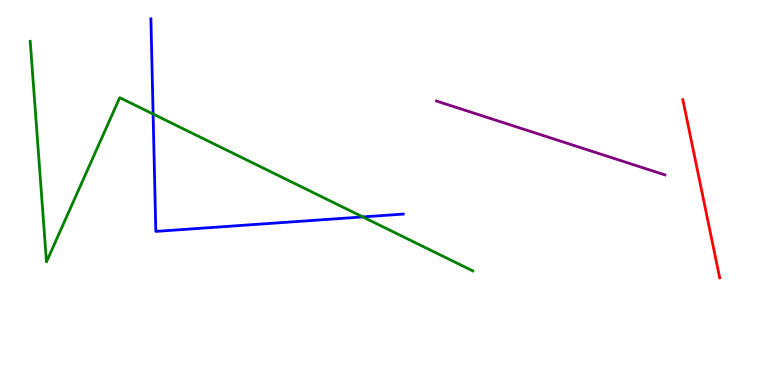[{'lines': ['blue', 'red'], 'intersections': []}, {'lines': ['green', 'red'], 'intersections': []}, {'lines': ['purple', 'red'], 'intersections': []}, {'lines': ['blue', 'green'], 'intersections': [{'x': 1.98, 'y': 7.04}, {'x': 4.68, 'y': 4.37}]}, {'lines': ['blue', 'purple'], 'intersections': []}, {'lines': ['green', 'purple'], 'intersections': []}]